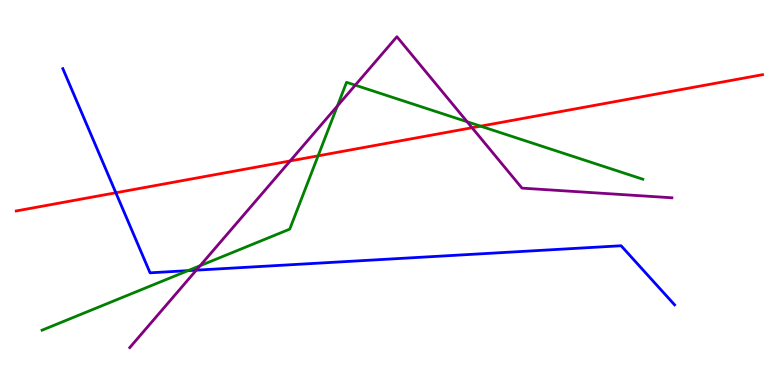[{'lines': ['blue', 'red'], 'intersections': [{'x': 1.49, 'y': 4.99}]}, {'lines': ['green', 'red'], 'intersections': [{'x': 4.1, 'y': 5.95}, {'x': 6.2, 'y': 6.72}]}, {'lines': ['purple', 'red'], 'intersections': [{'x': 3.74, 'y': 5.82}, {'x': 6.09, 'y': 6.68}]}, {'lines': ['blue', 'green'], 'intersections': [{'x': 2.43, 'y': 2.97}]}, {'lines': ['blue', 'purple'], 'intersections': [{'x': 2.53, 'y': 2.98}]}, {'lines': ['green', 'purple'], 'intersections': [{'x': 2.58, 'y': 3.1}, {'x': 4.35, 'y': 7.25}, {'x': 4.58, 'y': 7.79}, {'x': 6.03, 'y': 6.84}]}]